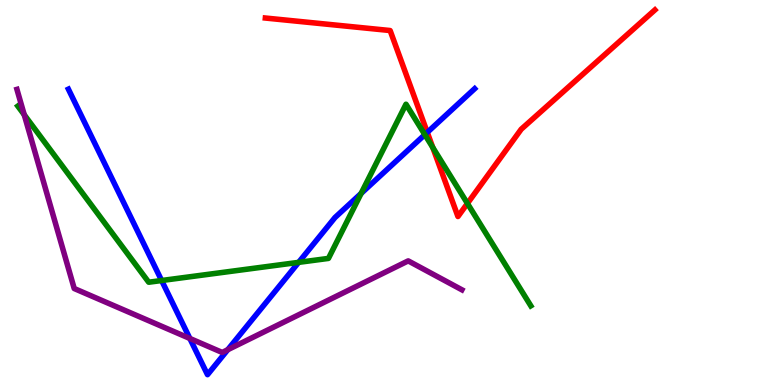[{'lines': ['blue', 'red'], 'intersections': [{'x': 5.51, 'y': 6.56}]}, {'lines': ['green', 'red'], 'intersections': [{'x': 5.58, 'y': 6.17}, {'x': 6.03, 'y': 4.72}]}, {'lines': ['purple', 'red'], 'intersections': []}, {'lines': ['blue', 'green'], 'intersections': [{'x': 2.09, 'y': 2.71}, {'x': 3.85, 'y': 3.19}, {'x': 4.66, 'y': 4.98}, {'x': 5.48, 'y': 6.5}]}, {'lines': ['blue', 'purple'], 'intersections': [{'x': 2.45, 'y': 1.21}, {'x': 2.94, 'y': 0.916}]}, {'lines': ['green', 'purple'], 'intersections': [{'x': 0.313, 'y': 7.02}]}]